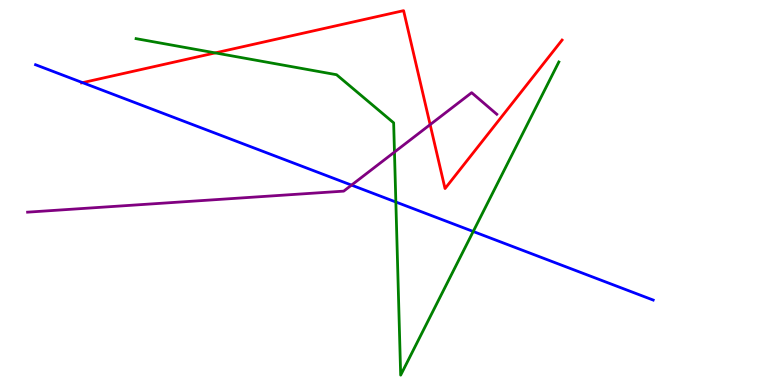[{'lines': ['blue', 'red'], 'intersections': [{'x': 1.07, 'y': 7.85}]}, {'lines': ['green', 'red'], 'intersections': [{'x': 2.78, 'y': 8.63}]}, {'lines': ['purple', 'red'], 'intersections': [{'x': 5.55, 'y': 6.76}]}, {'lines': ['blue', 'green'], 'intersections': [{'x': 5.11, 'y': 4.75}, {'x': 6.11, 'y': 3.99}]}, {'lines': ['blue', 'purple'], 'intersections': [{'x': 4.54, 'y': 5.19}]}, {'lines': ['green', 'purple'], 'intersections': [{'x': 5.09, 'y': 6.05}]}]